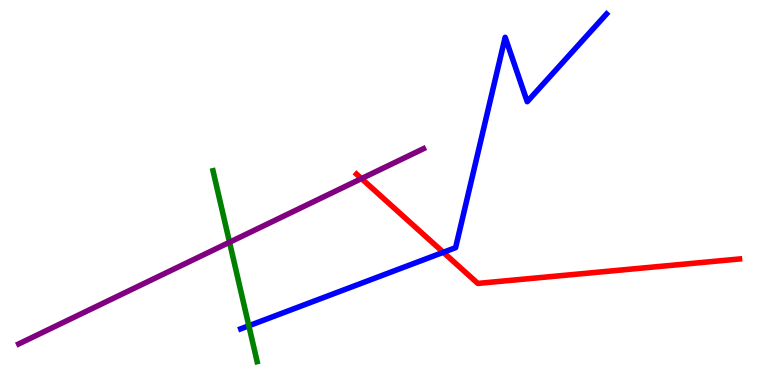[{'lines': ['blue', 'red'], 'intersections': [{'x': 5.72, 'y': 3.45}]}, {'lines': ['green', 'red'], 'intersections': []}, {'lines': ['purple', 'red'], 'intersections': [{'x': 4.66, 'y': 5.36}]}, {'lines': ['blue', 'green'], 'intersections': [{'x': 3.21, 'y': 1.54}]}, {'lines': ['blue', 'purple'], 'intersections': []}, {'lines': ['green', 'purple'], 'intersections': [{'x': 2.96, 'y': 3.71}]}]